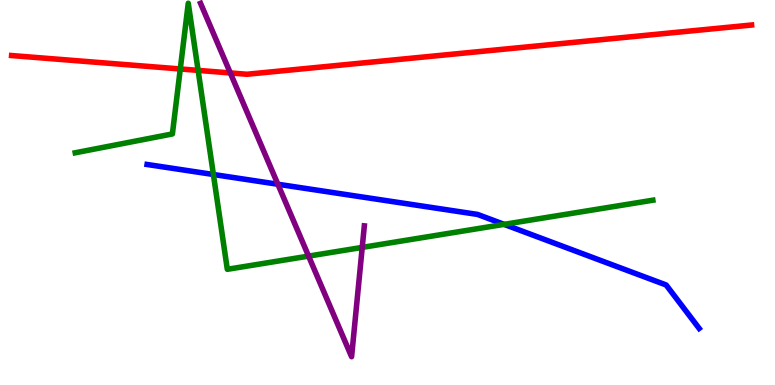[{'lines': ['blue', 'red'], 'intersections': []}, {'lines': ['green', 'red'], 'intersections': [{'x': 2.33, 'y': 8.21}, {'x': 2.56, 'y': 8.17}]}, {'lines': ['purple', 'red'], 'intersections': [{'x': 2.97, 'y': 8.11}]}, {'lines': ['blue', 'green'], 'intersections': [{'x': 2.75, 'y': 5.47}, {'x': 6.5, 'y': 4.17}]}, {'lines': ['blue', 'purple'], 'intersections': [{'x': 3.59, 'y': 5.21}]}, {'lines': ['green', 'purple'], 'intersections': [{'x': 3.98, 'y': 3.35}, {'x': 4.67, 'y': 3.57}]}]